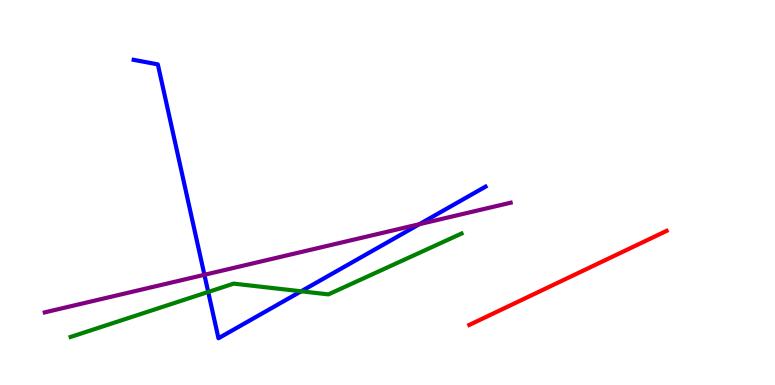[{'lines': ['blue', 'red'], 'intersections': []}, {'lines': ['green', 'red'], 'intersections': []}, {'lines': ['purple', 'red'], 'intersections': []}, {'lines': ['blue', 'green'], 'intersections': [{'x': 2.69, 'y': 2.42}, {'x': 3.89, 'y': 2.43}]}, {'lines': ['blue', 'purple'], 'intersections': [{'x': 2.64, 'y': 2.86}, {'x': 5.41, 'y': 4.18}]}, {'lines': ['green', 'purple'], 'intersections': []}]